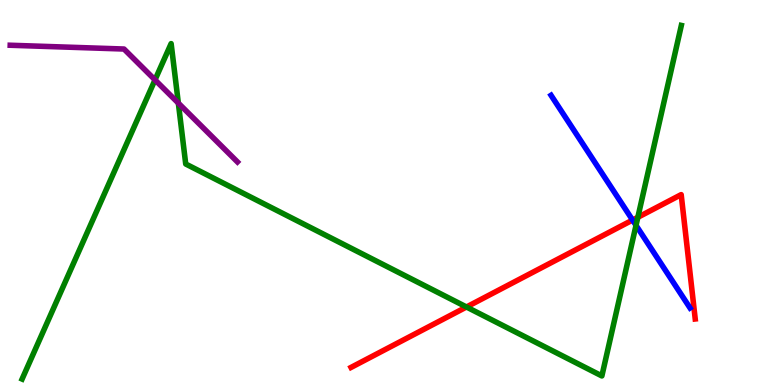[{'lines': ['blue', 'red'], 'intersections': [{'x': 8.16, 'y': 4.28}]}, {'lines': ['green', 'red'], 'intersections': [{'x': 6.02, 'y': 2.03}, {'x': 8.23, 'y': 4.36}]}, {'lines': ['purple', 'red'], 'intersections': []}, {'lines': ['blue', 'green'], 'intersections': [{'x': 8.21, 'y': 4.15}]}, {'lines': ['blue', 'purple'], 'intersections': []}, {'lines': ['green', 'purple'], 'intersections': [{'x': 2.0, 'y': 7.92}, {'x': 2.3, 'y': 7.32}]}]